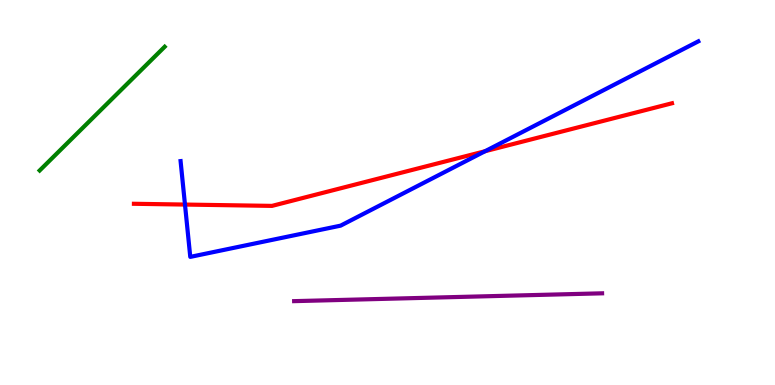[{'lines': ['blue', 'red'], 'intersections': [{'x': 2.39, 'y': 4.69}, {'x': 6.26, 'y': 6.07}]}, {'lines': ['green', 'red'], 'intersections': []}, {'lines': ['purple', 'red'], 'intersections': []}, {'lines': ['blue', 'green'], 'intersections': []}, {'lines': ['blue', 'purple'], 'intersections': []}, {'lines': ['green', 'purple'], 'intersections': []}]